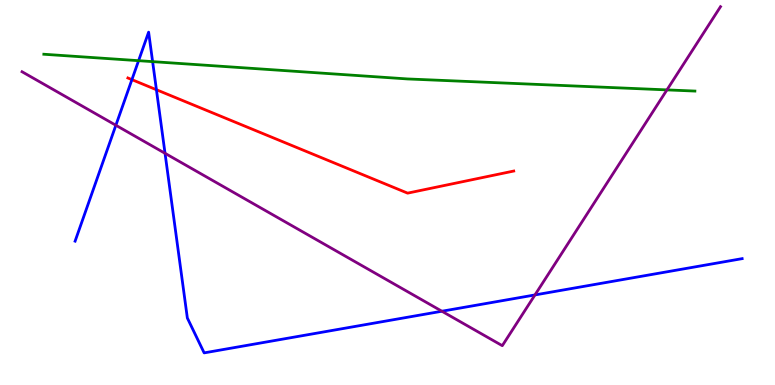[{'lines': ['blue', 'red'], 'intersections': [{'x': 1.7, 'y': 7.93}, {'x': 2.02, 'y': 7.67}]}, {'lines': ['green', 'red'], 'intersections': []}, {'lines': ['purple', 'red'], 'intersections': []}, {'lines': ['blue', 'green'], 'intersections': [{'x': 1.79, 'y': 8.42}, {'x': 1.97, 'y': 8.4}]}, {'lines': ['blue', 'purple'], 'intersections': [{'x': 1.5, 'y': 6.75}, {'x': 2.13, 'y': 6.02}, {'x': 5.7, 'y': 1.92}, {'x': 6.9, 'y': 2.34}]}, {'lines': ['green', 'purple'], 'intersections': [{'x': 8.61, 'y': 7.67}]}]